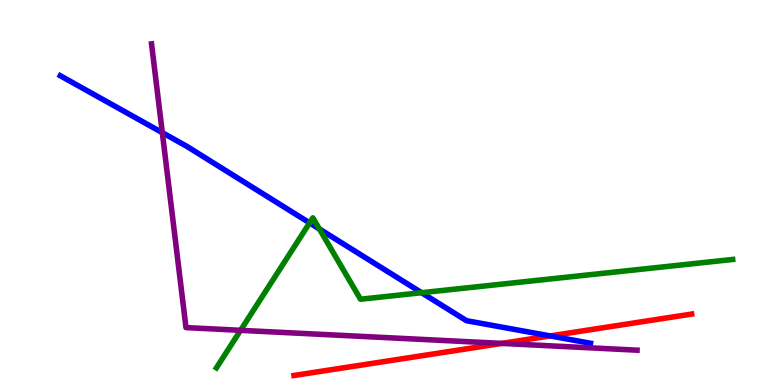[{'lines': ['blue', 'red'], 'intersections': [{'x': 7.1, 'y': 1.27}]}, {'lines': ['green', 'red'], 'intersections': []}, {'lines': ['purple', 'red'], 'intersections': [{'x': 6.47, 'y': 1.08}]}, {'lines': ['blue', 'green'], 'intersections': [{'x': 4.0, 'y': 4.21}, {'x': 4.12, 'y': 4.05}, {'x': 5.44, 'y': 2.4}]}, {'lines': ['blue', 'purple'], 'intersections': [{'x': 2.09, 'y': 6.55}]}, {'lines': ['green', 'purple'], 'intersections': [{'x': 3.1, 'y': 1.42}]}]